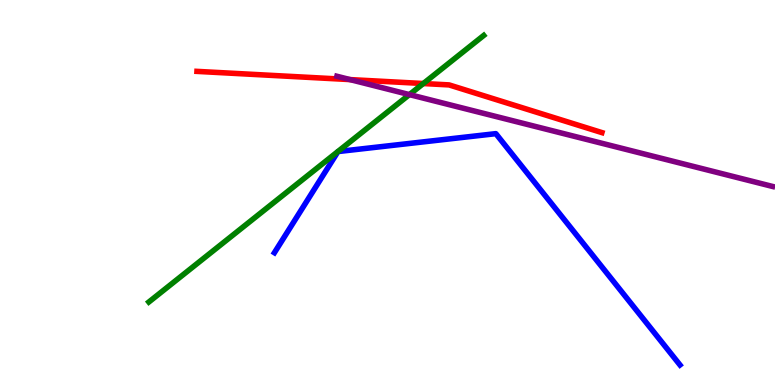[{'lines': ['blue', 'red'], 'intersections': []}, {'lines': ['green', 'red'], 'intersections': [{'x': 5.46, 'y': 7.83}]}, {'lines': ['purple', 'red'], 'intersections': [{'x': 4.52, 'y': 7.93}]}, {'lines': ['blue', 'green'], 'intersections': []}, {'lines': ['blue', 'purple'], 'intersections': []}, {'lines': ['green', 'purple'], 'intersections': [{'x': 5.28, 'y': 7.54}]}]